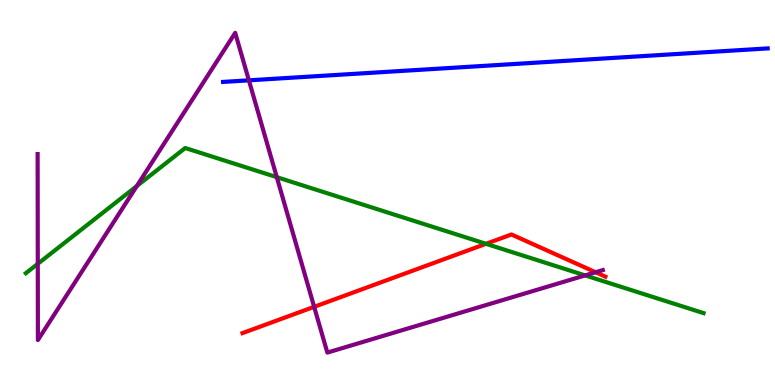[{'lines': ['blue', 'red'], 'intersections': []}, {'lines': ['green', 'red'], 'intersections': [{'x': 6.27, 'y': 3.67}]}, {'lines': ['purple', 'red'], 'intersections': [{'x': 4.05, 'y': 2.03}, {'x': 7.69, 'y': 2.93}]}, {'lines': ['blue', 'green'], 'intersections': []}, {'lines': ['blue', 'purple'], 'intersections': [{'x': 3.21, 'y': 7.91}]}, {'lines': ['green', 'purple'], 'intersections': [{'x': 0.487, 'y': 3.15}, {'x': 1.77, 'y': 5.17}, {'x': 3.57, 'y': 5.4}, {'x': 7.55, 'y': 2.85}]}]